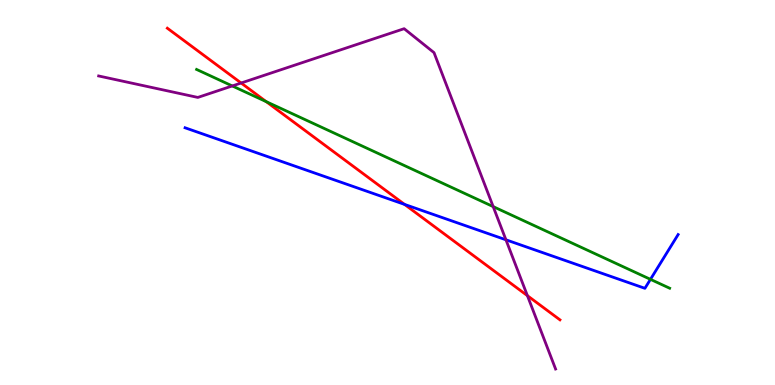[{'lines': ['blue', 'red'], 'intersections': [{'x': 5.22, 'y': 4.69}]}, {'lines': ['green', 'red'], 'intersections': [{'x': 3.43, 'y': 7.36}]}, {'lines': ['purple', 'red'], 'intersections': [{'x': 3.11, 'y': 7.84}, {'x': 6.81, 'y': 2.32}]}, {'lines': ['blue', 'green'], 'intersections': [{'x': 8.39, 'y': 2.74}]}, {'lines': ['blue', 'purple'], 'intersections': [{'x': 6.53, 'y': 3.77}]}, {'lines': ['green', 'purple'], 'intersections': [{'x': 3.0, 'y': 7.77}, {'x': 6.36, 'y': 4.63}]}]